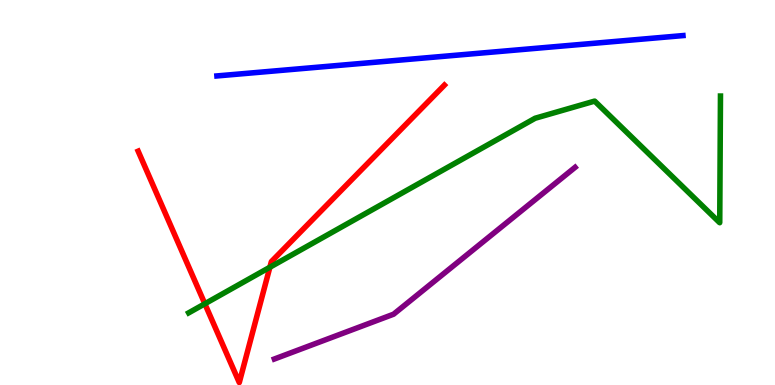[{'lines': ['blue', 'red'], 'intersections': []}, {'lines': ['green', 'red'], 'intersections': [{'x': 2.64, 'y': 2.11}, {'x': 3.48, 'y': 3.06}]}, {'lines': ['purple', 'red'], 'intersections': []}, {'lines': ['blue', 'green'], 'intersections': []}, {'lines': ['blue', 'purple'], 'intersections': []}, {'lines': ['green', 'purple'], 'intersections': []}]